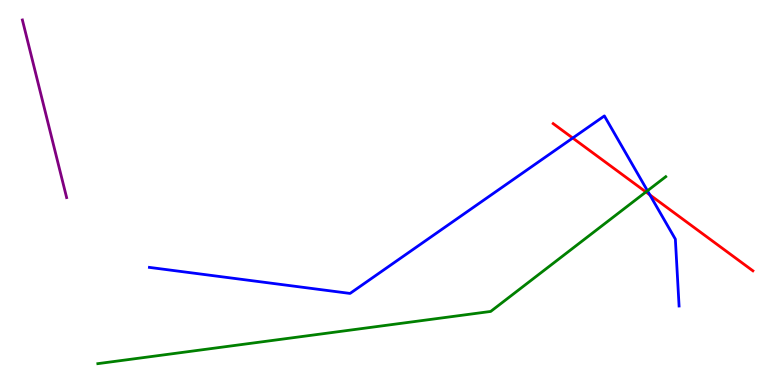[{'lines': ['blue', 'red'], 'intersections': [{'x': 7.39, 'y': 6.41}, {'x': 8.39, 'y': 4.94}]}, {'lines': ['green', 'red'], 'intersections': [{'x': 8.33, 'y': 5.01}]}, {'lines': ['purple', 'red'], 'intersections': []}, {'lines': ['blue', 'green'], 'intersections': [{'x': 8.35, 'y': 5.05}]}, {'lines': ['blue', 'purple'], 'intersections': []}, {'lines': ['green', 'purple'], 'intersections': []}]